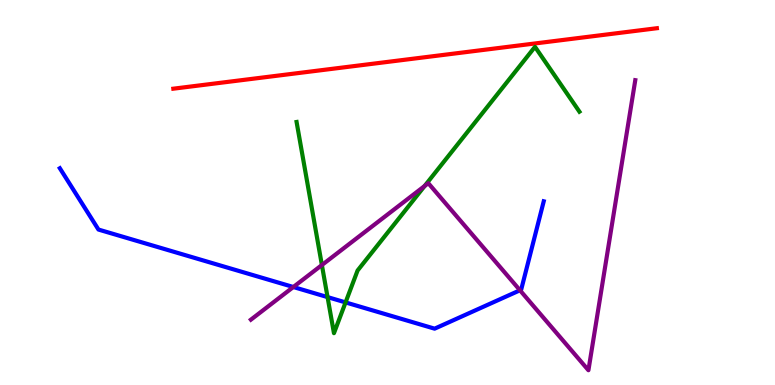[{'lines': ['blue', 'red'], 'intersections': []}, {'lines': ['green', 'red'], 'intersections': []}, {'lines': ['purple', 'red'], 'intersections': []}, {'lines': ['blue', 'green'], 'intersections': [{'x': 4.23, 'y': 2.28}, {'x': 4.46, 'y': 2.15}]}, {'lines': ['blue', 'purple'], 'intersections': [{'x': 3.79, 'y': 2.55}, {'x': 6.71, 'y': 2.46}]}, {'lines': ['green', 'purple'], 'intersections': [{'x': 4.15, 'y': 3.12}, {'x': 5.48, 'y': 5.17}]}]